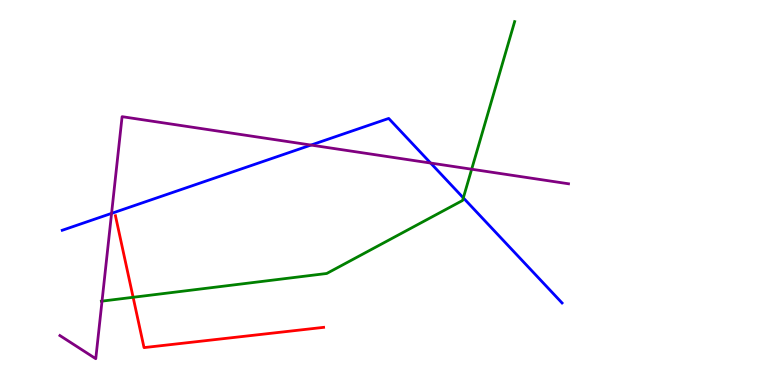[{'lines': ['blue', 'red'], 'intersections': []}, {'lines': ['green', 'red'], 'intersections': [{'x': 1.72, 'y': 2.28}]}, {'lines': ['purple', 'red'], 'intersections': []}, {'lines': ['blue', 'green'], 'intersections': [{'x': 5.98, 'y': 4.86}]}, {'lines': ['blue', 'purple'], 'intersections': [{'x': 1.44, 'y': 4.46}, {'x': 4.01, 'y': 6.23}, {'x': 5.56, 'y': 5.77}]}, {'lines': ['green', 'purple'], 'intersections': [{'x': 1.32, 'y': 2.18}, {'x': 6.09, 'y': 5.6}]}]